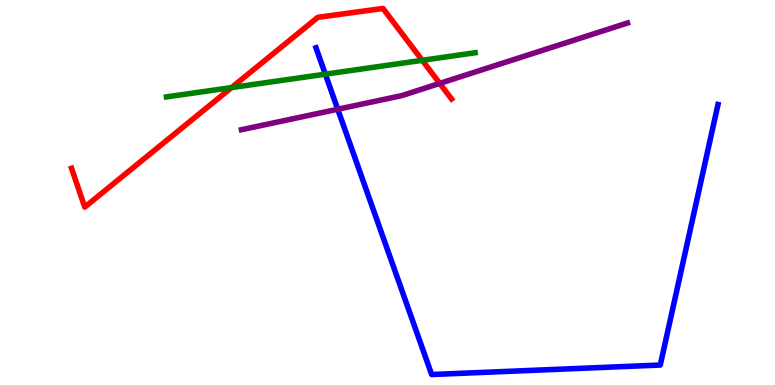[{'lines': ['blue', 'red'], 'intersections': []}, {'lines': ['green', 'red'], 'intersections': [{'x': 2.99, 'y': 7.73}, {'x': 5.45, 'y': 8.43}]}, {'lines': ['purple', 'red'], 'intersections': [{'x': 5.67, 'y': 7.83}]}, {'lines': ['blue', 'green'], 'intersections': [{'x': 4.2, 'y': 8.07}]}, {'lines': ['blue', 'purple'], 'intersections': [{'x': 4.36, 'y': 7.16}]}, {'lines': ['green', 'purple'], 'intersections': []}]